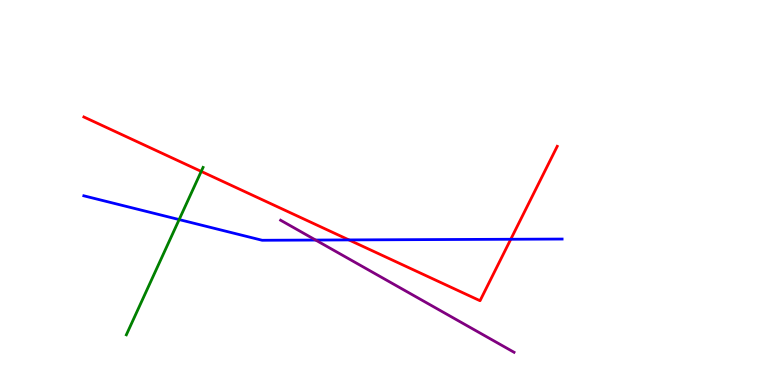[{'lines': ['blue', 'red'], 'intersections': [{'x': 4.5, 'y': 3.77}, {'x': 6.59, 'y': 3.79}]}, {'lines': ['green', 'red'], 'intersections': [{'x': 2.6, 'y': 5.55}]}, {'lines': ['purple', 'red'], 'intersections': []}, {'lines': ['blue', 'green'], 'intersections': [{'x': 2.31, 'y': 4.3}]}, {'lines': ['blue', 'purple'], 'intersections': [{'x': 4.07, 'y': 3.76}]}, {'lines': ['green', 'purple'], 'intersections': []}]